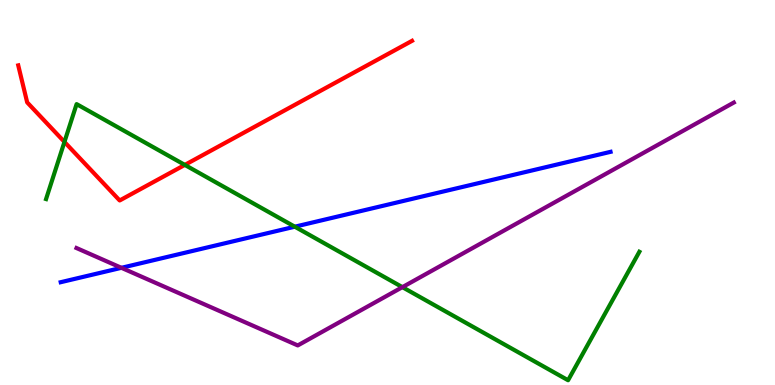[{'lines': ['blue', 'red'], 'intersections': []}, {'lines': ['green', 'red'], 'intersections': [{'x': 0.832, 'y': 6.31}, {'x': 2.38, 'y': 5.72}]}, {'lines': ['purple', 'red'], 'intersections': []}, {'lines': ['blue', 'green'], 'intersections': [{'x': 3.8, 'y': 4.11}]}, {'lines': ['blue', 'purple'], 'intersections': [{'x': 1.57, 'y': 3.04}]}, {'lines': ['green', 'purple'], 'intersections': [{'x': 5.19, 'y': 2.54}]}]